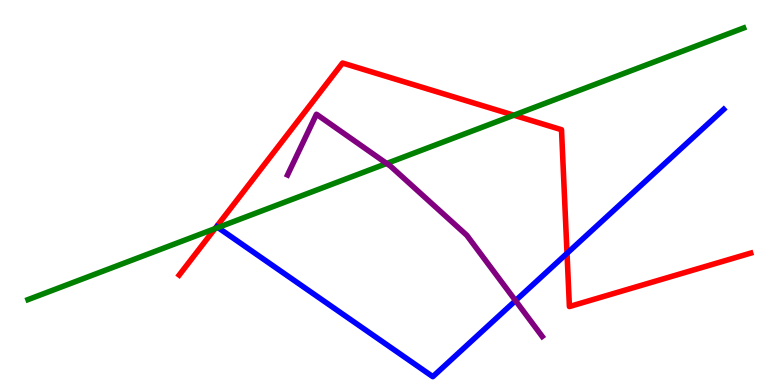[{'lines': ['blue', 'red'], 'intersections': [{'x': 7.32, 'y': 3.42}]}, {'lines': ['green', 'red'], 'intersections': [{'x': 2.77, 'y': 4.06}, {'x': 6.63, 'y': 7.01}]}, {'lines': ['purple', 'red'], 'intersections': []}, {'lines': ['blue', 'green'], 'intersections': [{'x': 2.81, 'y': 4.09}]}, {'lines': ['blue', 'purple'], 'intersections': [{'x': 6.65, 'y': 2.19}]}, {'lines': ['green', 'purple'], 'intersections': [{'x': 4.99, 'y': 5.75}]}]